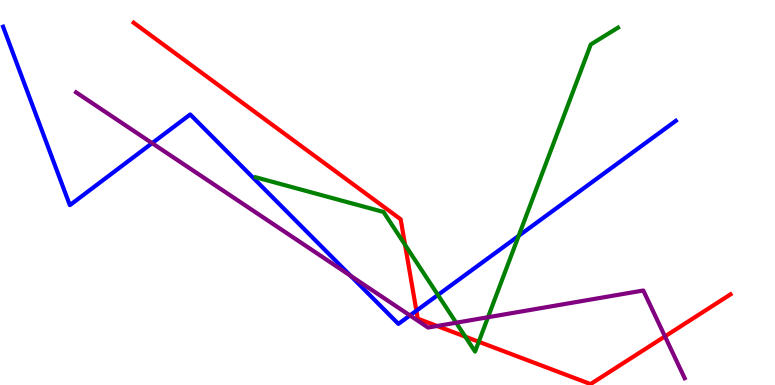[{'lines': ['blue', 'red'], 'intersections': [{'x': 5.37, 'y': 1.93}]}, {'lines': ['green', 'red'], 'intersections': [{'x': 5.23, 'y': 3.64}, {'x': 6.0, 'y': 1.26}, {'x': 6.18, 'y': 1.12}]}, {'lines': ['purple', 'red'], 'intersections': [{'x': 5.64, 'y': 1.53}, {'x': 8.58, 'y': 1.26}]}, {'lines': ['blue', 'green'], 'intersections': [{'x': 5.65, 'y': 2.34}, {'x': 6.69, 'y': 3.87}]}, {'lines': ['blue', 'purple'], 'intersections': [{'x': 1.96, 'y': 6.28}, {'x': 4.52, 'y': 2.84}, {'x': 5.29, 'y': 1.81}]}, {'lines': ['green', 'purple'], 'intersections': [{'x': 5.89, 'y': 1.62}, {'x': 6.3, 'y': 1.76}]}]